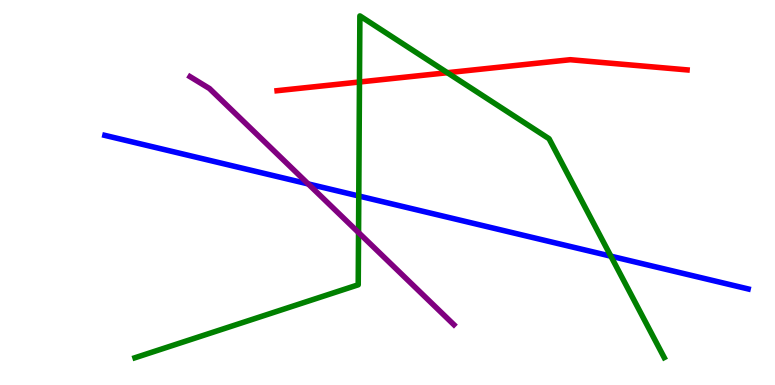[{'lines': ['blue', 'red'], 'intersections': []}, {'lines': ['green', 'red'], 'intersections': [{'x': 4.64, 'y': 7.87}, {'x': 5.77, 'y': 8.11}]}, {'lines': ['purple', 'red'], 'intersections': []}, {'lines': ['blue', 'green'], 'intersections': [{'x': 4.63, 'y': 4.91}, {'x': 7.88, 'y': 3.35}]}, {'lines': ['blue', 'purple'], 'intersections': [{'x': 3.98, 'y': 5.22}]}, {'lines': ['green', 'purple'], 'intersections': [{'x': 4.63, 'y': 3.96}]}]